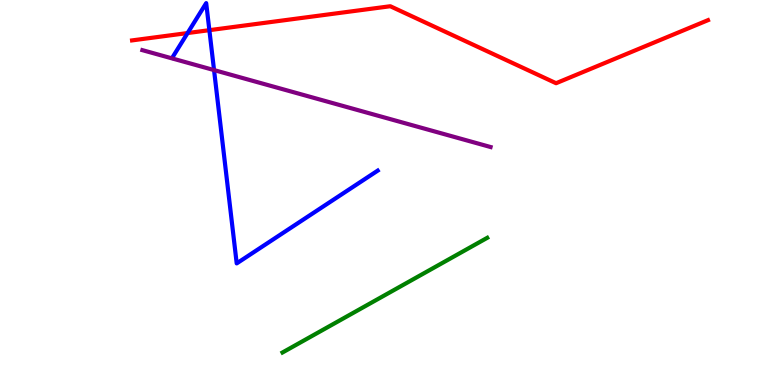[{'lines': ['blue', 'red'], 'intersections': [{'x': 2.42, 'y': 9.14}, {'x': 2.7, 'y': 9.22}]}, {'lines': ['green', 'red'], 'intersections': []}, {'lines': ['purple', 'red'], 'intersections': []}, {'lines': ['blue', 'green'], 'intersections': []}, {'lines': ['blue', 'purple'], 'intersections': [{'x': 2.76, 'y': 8.18}]}, {'lines': ['green', 'purple'], 'intersections': []}]